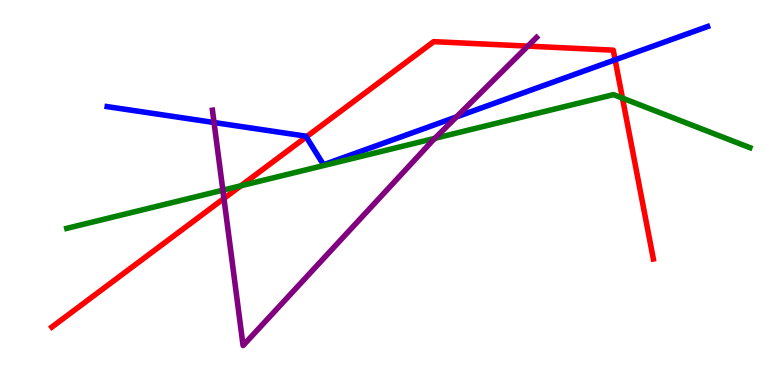[{'lines': ['blue', 'red'], 'intersections': [{'x': 3.95, 'y': 6.44}, {'x': 7.94, 'y': 8.45}]}, {'lines': ['green', 'red'], 'intersections': [{'x': 3.11, 'y': 5.17}, {'x': 8.03, 'y': 7.45}]}, {'lines': ['purple', 'red'], 'intersections': [{'x': 2.89, 'y': 4.85}, {'x': 6.81, 'y': 8.8}]}, {'lines': ['blue', 'green'], 'intersections': []}, {'lines': ['blue', 'purple'], 'intersections': [{'x': 2.76, 'y': 6.82}, {'x': 5.89, 'y': 6.96}]}, {'lines': ['green', 'purple'], 'intersections': [{'x': 2.88, 'y': 5.06}, {'x': 5.61, 'y': 6.41}]}]